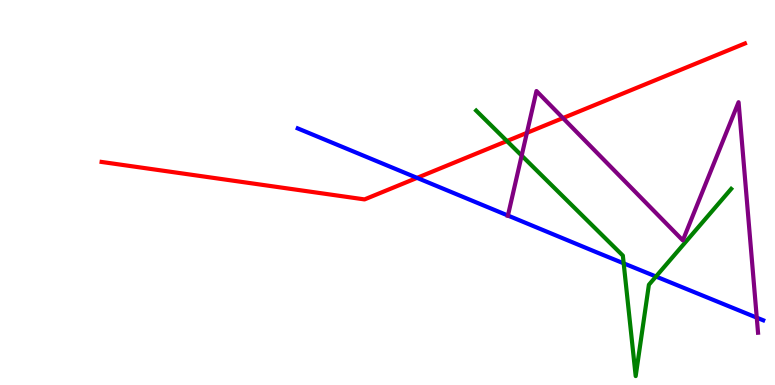[{'lines': ['blue', 'red'], 'intersections': [{'x': 5.38, 'y': 5.38}]}, {'lines': ['green', 'red'], 'intersections': [{'x': 6.54, 'y': 6.34}]}, {'lines': ['purple', 'red'], 'intersections': [{'x': 6.8, 'y': 6.55}, {'x': 7.26, 'y': 6.93}]}, {'lines': ['blue', 'green'], 'intersections': [{'x': 8.05, 'y': 3.16}, {'x': 8.46, 'y': 2.82}]}, {'lines': ['blue', 'purple'], 'intersections': [{'x': 6.55, 'y': 4.4}, {'x': 9.76, 'y': 1.75}]}, {'lines': ['green', 'purple'], 'intersections': [{'x': 6.73, 'y': 5.96}]}]